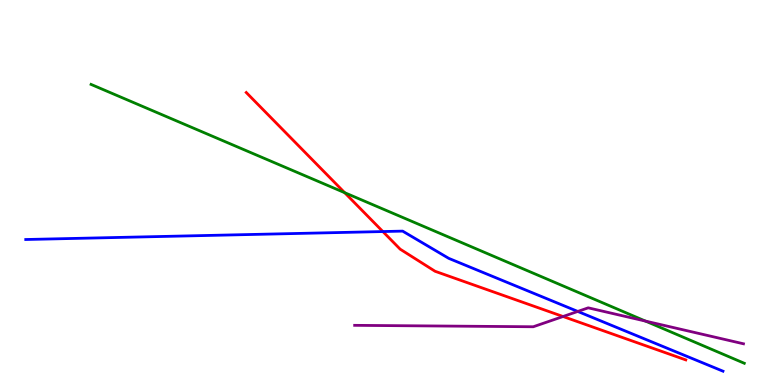[{'lines': ['blue', 'red'], 'intersections': [{'x': 4.94, 'y': 3.99}]}, {'lines': ['green', 'red'], 'intersections': [{'x': 4.45, 'y': 5.0}]}, {'lines': ['purple', 'red'], 'intersections': [{'x': 7.27, 'y': 1.78}]}, {'lines': ['blue', 'green'], 'intersections': []}, {'lines': ['blue', 'purple'], 'intersections': [{'x': 7.46, 'y': 1.91}]}, {'lines': ['green', 'purple'], 'intersections': [{'x': 8.33, 'y': 1.66}]}]